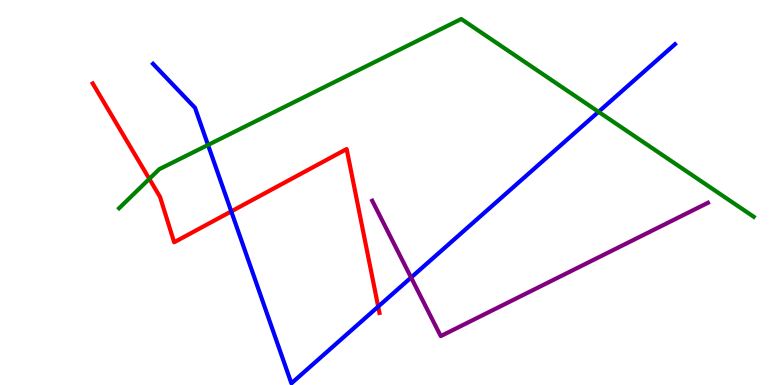[{'lines': ['blue', 'red'], 'intersections': [{'x': 2.98, 'y': 4.51}, {'x': 4.88, 'y': 2.04}]}, {'lines': ['green', 'red'], 'intersections': [{'x': 1.93, 'y': 5.35}]}, {'lines': ['purple', 'red'], 'intersections': []}, {'lines': ['blue', 'green'], 'intersections': [{'x': 2.68, 'y': 6.24}, {'x': 7.72, 'y': 7.1}]}, {'lines': ['blue', 'purple'], 'intersections': [{'x': 5.3, 'y': 2.79}]}, {'lines': ['green', 'purple'], 'intersections': []}]